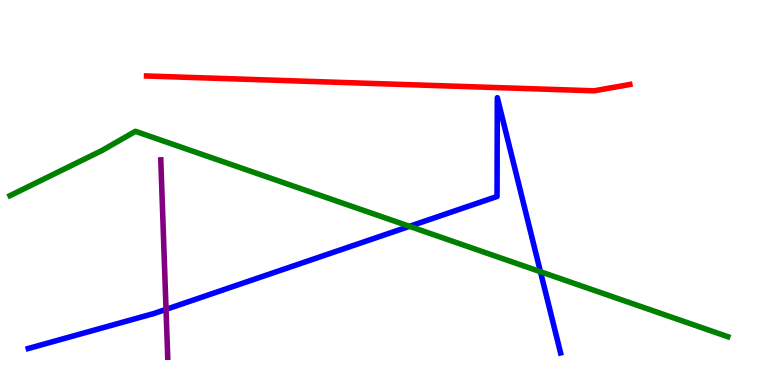[{'lines': ['blue', 'red'], 'intersections': []}, {'lines': ['green', 'red'], 'intersections': []}, {'lines': ['purple', 'red'], 'intersections': []}, {'lines': ['blue', 'green'], 'intersections': [{'x': 5.28, 'y': 4.12}, {'x': 6.97, 'y': 2.94}]}, {'lines': ['blue', 'purple'], 'intersections': [{'x': 2.14, 'y': 1.96}]}, {'lines': ['green', 'purple'], 'intersections': []}]